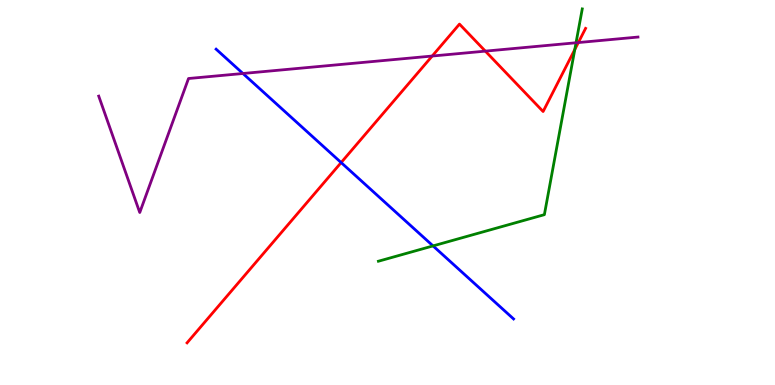[{'lines': ['blue', 'red'], 'intersections': [{'x': 4.4, 'y': 5.78}]}, {'lines': ['green', 'red'], 'intersections': [{'x': 7.42, 'y': 8.71}]}, {'lines': ['purple', 'red'], 'intersections': [{'x': 5.58, 'y': 8.54}, {'x': 6.26, 'y': 8.67}, {'x': 7.46, 'y': 8.89}]}, {'lines': ['blue', 'green'], 'intersections': [{'x': 5.59, 'y': 3.61}]}, {'lines': ['blue', 'purple'], 'intersections': [{'x': 3.13, 'y': 8.09}]}, {'lines': ['green', 'purple'], 'intersections': [{'x': 7.43, 'y': 8.89}]}]